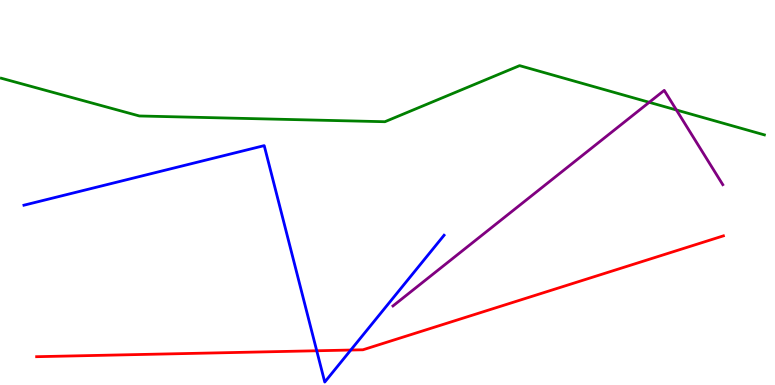[{'lines': ['blue', 'red'], 'intersections': [{'x': 4.09, 'y': 0.889}, {'x': 4.53, 'y': 0.908}]}, {'lines': ['green', 'red'], 'intersections': []}, {'lines': ['purple', 'red'], 'intersections': []}, {'lines': ['blue', 'green'], 'intersections': []}, {'lines': ['blue', 'purple'], 'intersections': []}, {'lines': ['green', 'purple'], 'intersections': [{'x': 8.38, 'y': 7.34}, {'x': 8.73, 'y': 7.14}]}]